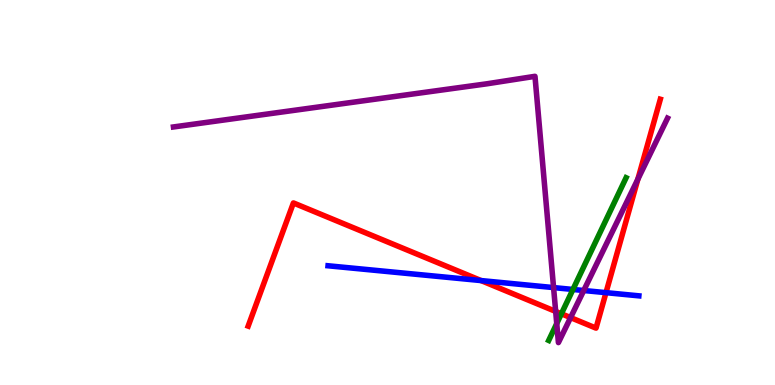[{'lines': ['blue', 'red'], 'intersections': [{'x': 6.21, 'y': 2.71}, {'x': 7.82, 'y': 2.4}]}, {'lines': ['green', 'red'], 'intersections': [{'x': 7.24, 'y': 1.85}]}, {'lines': ['purple', 'red'], 'intersections': [{'x': 7.17, 'y': 1.91}, {'x': 7.36, 'y': 1.75}, {'x': 8.23, 'y': 5.35}]}, {'lines': ['blue', 'green'], 'intersections': [{'x': 7.39, 'y': 2.48}]}, {'lines': ['blue', 'purple'], 'intersections': [{'x': 7.14, 'y': 2.53}, {'x': 7.53, 'y': 2.45}]}, {'lines': ['green', 'purple'], 'intersections': [{'x': 7.18, 'y': 1.6}]}]